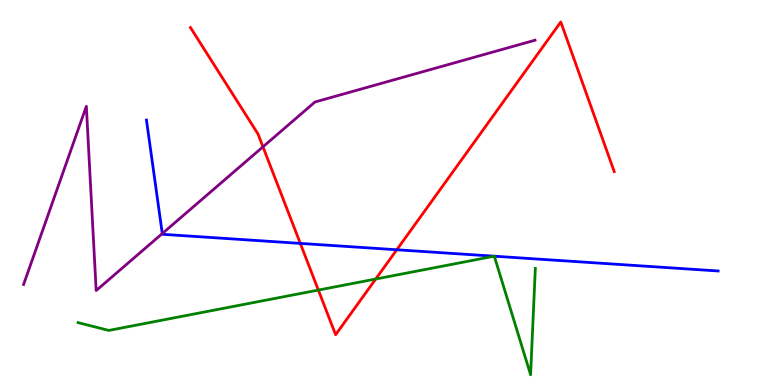[{'lines': ['blue', 'red'], 'intersections': [{'x': 3.87, 'y': 3.68}, {'x': 5.12, 'y': 3.51}]}, {'lines': ['green', 'red'], 'intersections': [{'x': 4.11, 'y': 2.47}, {'x': 4.85, 'y': 2.75}]}, {'lines': ['purple', 'red'], 'intersections': [{'x': 3.39, 'y': 6.19}]}, {'lines': ['blue', 'green'], 'intersections': [{'x': 6.38, 'y': 3.35}, {'x': 6.38, 'y': 3.35}]}, {'lines': ['blue', 'purple'], 'intersections': [{'x': 2.09, 'y': 3.93}]}, {'lines': ['green', 'purple'], 'intersections': []}]